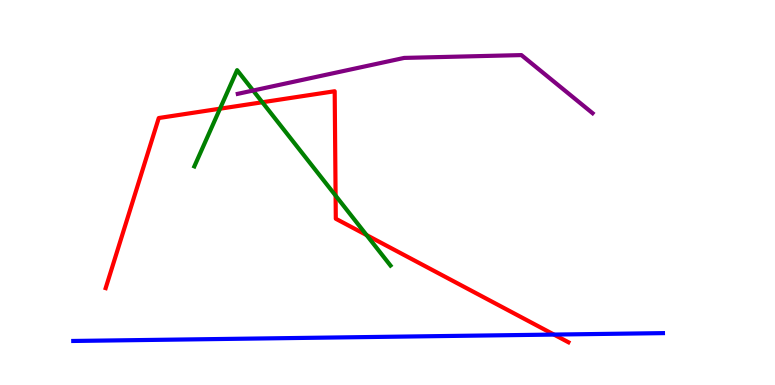[{'lines': ['blue', 'red'], 'intersections': [{'x': 7.15, 'y': 1.31}]}, {'lines': ['green', 'red'], 'intersections': [{'x': 2.84, 'y': 7.18}, {'x': 3.38, 'y': 7.34}, {'x': 4.33, 'y': 4.92}, {'x': 4.73, 'y': 3.89}]}, {'lines': ['purple', 'red'], 'intersections': []}, {'lines': ['blue', 'green'], 'intersections': []}, {'lines': ['blue', 'purple'], 'intersections': []}, {'lines': ['green', 'purple'], 'intersections': [{'x': 3.27, 'y': 7.65}]}]